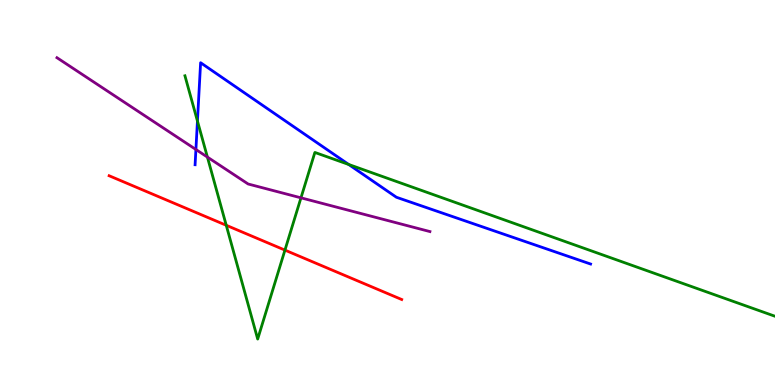[{'lines': ['blue', 'red'], 'intersections': []}, {'lines': ['green', 'red'], 'intersections': [{'x': 2.92, 'y': 4.15}, {'x': 3.68, 'y': 3.5}]}, {'lines': ['purple', 'red'], 'intersections': []}, {'lines': ['blue', 'green'], 'intersections': [{'x': 2.55, 'y': 6.86}, {'x': 4.5, 'y': 5.73}]}, {'lines': ['blue', 'purple'], 'intersections': [{'x': 2.53, 'y': 6.12}]}, {'lines': ['green', 'purple'], 'intersections': [{'x': 2.68, 'y': 5.92}, {'x': 3.88, 'y': 4.86}]}]